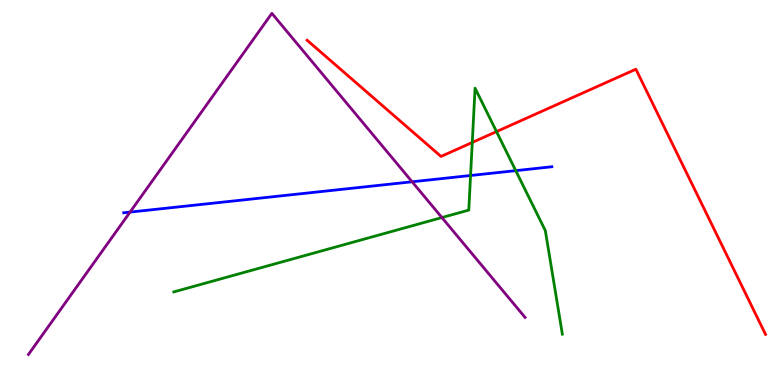[{'lines': ['blue', 'red'], 'intersections': []}, {'lines': ['green', 'red'], 'intersections': [{'x': 6.09, 'y': 6.3}, {'x': 6.41, 'y': 6.58}]}, {'lines': ['purple', 'red'], 'intersections': []}, {'lines': ['blue', 'green'], 'intersections': [{'x': 6.07, 'y': 5.44}, {'x': 6.65, 'y': 5.57}]}, {'lines': ['blue', 'purple'], 'intersections': [{'x': 1.68, 'y': 4.49}, {'x': 5.32, 'y': 5.28}]}, {'lines': ['green', 'purple'], 'intersections': [{'x': 5.7, 'y': 4.35}]}]